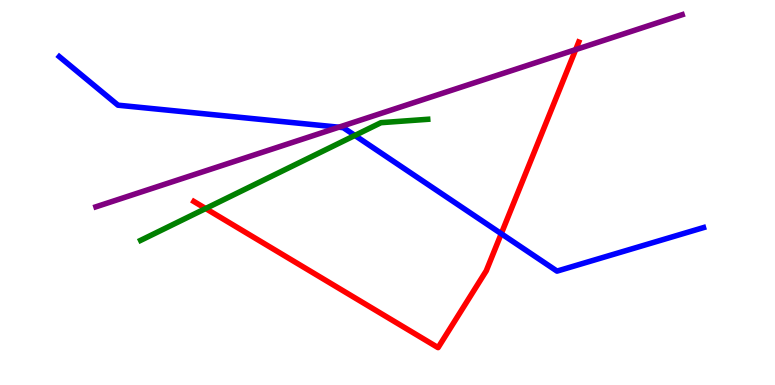[{'lines': ['blue', 'red'], 'intersections': [{'x': 6.47, 'y': 3.93}]}, {'lines': ['green', 'red'], 'intersections': [{'x': 2.65, 'y': 4.58}]}, {'lines': ['purple', 'red'], 'intersections': [{'x': 7.43, 'y': 8.71}]}, {'lines': ['blue', 'green'], 'intersections': [{'x': 4.58, 'y': 6.48}]}, {'lines': ['blue', 'purple'], 'intersections': [{'x': 4.37, 'y': 6.7}]}, {'lines': ['green', 'purple'], 'intersections': []}]